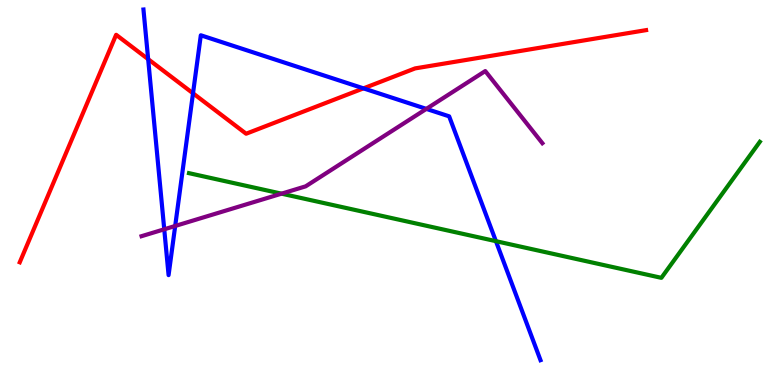[{'lines': ['blue', 'red'], 'intersections': [{'x': 1.91, 'y': 8.46}, {'x': 2.49, 'y': 7.58}, {'x': 4.69, 'y': 7.7}]}, {'lines': ['green', 'red'], 'intersections': []}, {'lines': ['purple', 'red'], 'intersections': []}, {'lines': ['blue', 'green'], 'intersections': [{'x': 6.4, 'y': 3.74}]}, {'lines': ['blue', 'purple'], 'intersections': [{'x': 2.12, 'y': 4.04}, {'x': 2.26, 'y': 4.13}, {'x': 5.5, 'y': 7.17}]}, {'lines': ['green', 'purple'], 'intersections': [{'x': 3.63, 'y': 4.97}]}]